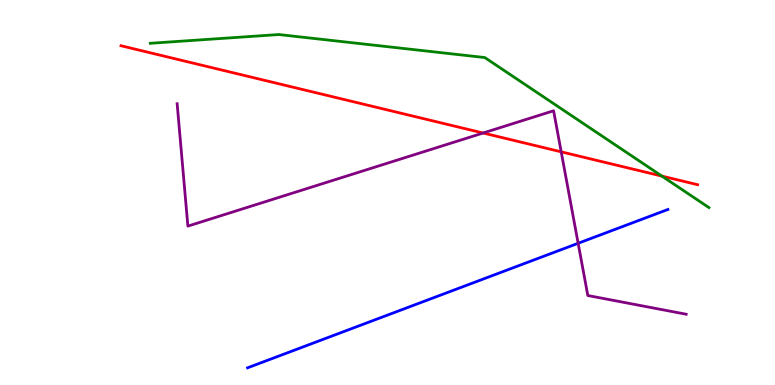[{'lines': ['blue', 'red'], 'intersections': []}, {'lines': ['green', 'red'], 'intersections': [{'x': 8.54, 'y': 5.43}]}, {'lines': ['purple', 'red'], 'intersections': [{'x': 6.23, 'y': 6.55}, {'x': 7.24, 'y': 6.06}]}, {'lines': ['blue', 'green'], 'intersections': []}, {'lines': ['blue', 'purple'], 'intersections': [{'x': 7.46, 'y': 3.68}]}, {'lines': ['green', 'purple'], 'intersections': []}]